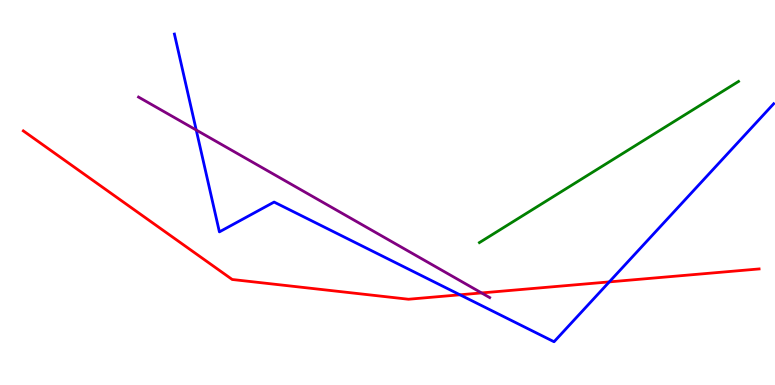[{'lines': ['blue', 'red'], 'intersections': [{'x': 5.93, 'y': 2.34}, {'x': 7.86, 'y': 2.68}]}, {'lines': ['green', 'red'], 'intersections': []}, {'lines': ['purple', 'red'], 'intersections': [{'x': 6.21, 'y': 2.39}]}, {'lines': ['blue', 'green'], 'intersections': []}, {'lines': ['blue', 'purple'], 'intersections': [{'x': 2.53, 'y': 6.62}]}, {'lines': ['green', 'purple'], 'intersections': []}]